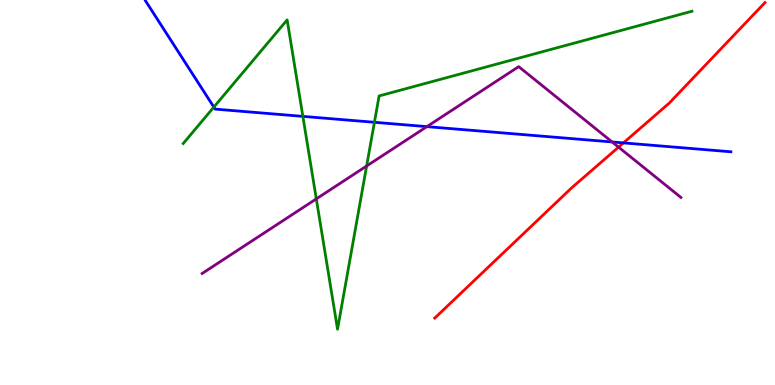[{'lines': ['blue', 'red'], 'intersections': [{'x': 8.04, 'y': 6.29}]}, {'lines': ['green', 'red'], 'intersections': []}, {'lines': ['purple', 'red'], 'intersections': [{'x': 7.98, 'y': 6.18}]}, {'lines': ['blue', 'green'], 'intersections': [{'x': 2.76, 'y': 7.22}, {'x': 3.91, 'y': 6.98}, {'x': 4.83, 'y': 6.82}]}, {'lines': ['blue', 'purple'], 'intersections': [{'x': 5.51, 'y': 6.71}, {'x': 7.9, 'y': 6.31}]}, {'lines': ['green', 'purple'], 'intersections': [{'x': 4.08, 'y': 4.83}, {'x': 4.73, 'y': 5.69}]}]